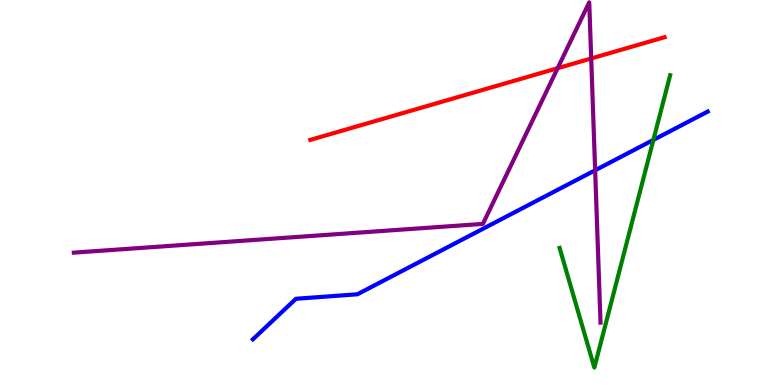[{'lines': ['blue', 'red'], 'intersections': []}, {'lines': ['green', 'red'], 'intersections': []}, {'lines': ['purple', 'red'], 'intersections': [{'x': 7.2, 'y': 8.23}, {'x': 7.63, 'y': 8.48}]}, {'lines': ['blue', 'green'], 'intersections': [{'x': 8.43, 'y': 6.37}]}, {'lines': ['blue', 'purple'], 'intersections': [{'x': 7.68, 'y': 5.58}]}, {'lines': ['green', 'purple'], 'intersections': []}]